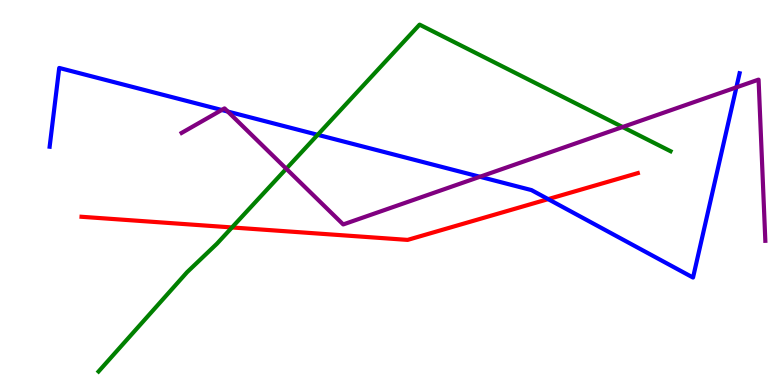[{'lines': ['blue', 'red'], 'intersections': [{'x': 7.07, 'y': 4.83}]}, {'lines': ['green', 'red'], 'intersections': [{'x': 2.99, 'y': 4.09}]}, {'lines': ['purple', 'red'], 'intersections': []}, {'lines': ['blue', 'green'], 'intersections': [{'x': 4.1, 'y': 6.5}]}, {'lines': ['blue', 'purple'], 'intersections': [{'x': 2.86, 'y': 7.14}, {'x': 2.94, 'y': 7.1}, {'x': 6.19, 'y': 5.41}, {'x': 9.5, 'y': 7.73}]}, {'lines': ['green', 'purple'], 'intersections': [{'x': 3.69, 'y': 5.62}, {'x': 8.03, 'y': 6.7}]}]